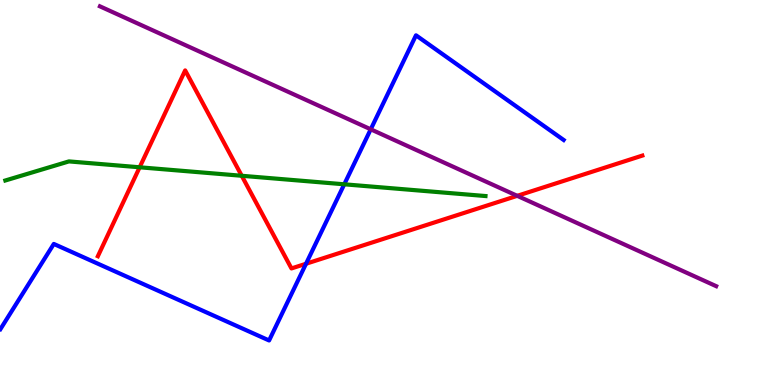[{'lines': ['blue', 'red'], 'intersections': [{'x': 3.95, 'y': 3.15}]}, {'lines': ['green', 'red'], 'intersections': [{'x': 1.8, 'y': 5.65}, {'x': 3.12, 'y': 5.43}]}, {'lines': ['purple', 'red'], 'intersections': [{'x': 6.67, 'y': 4.91}]}, {'lines': ['blue', 'green'], 'intersections': [{'x': 4.44, 'y': 5.21}]}, {'lines': ['blue', 'purple'], 'intersections': [{'x': 4.78, 'y': 6.64}]}, {'lines': ['green', 'purple'], 'intersections': []}]